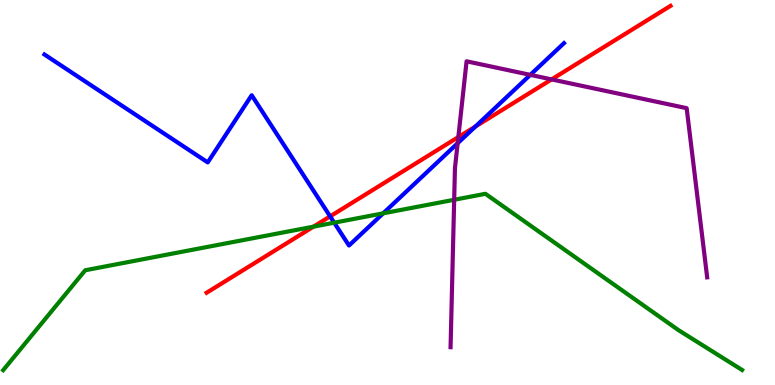[{'lines': ['blue', 'red'], 'intersections': [{'x': 4.26, 'y': 4.38}, {'x': 6.13, 'y': 6.71}]}, {'lines': ['green', 'red'], 'intersections': [{'x': 4.05, 'y': 4.11}]}, {'lines': ['purple', 'red'], 'intersections': [{'x': 5.91, 'y': 6.44}, {'x': 7.12, 'y': 7.94}]}, {'lines': ['blue', 'green'], 'intersections': [{'x': 4.31, 'y': 4.22}, {'x': 4.94, 'y': 4.46}]}, {'lines': ['blue', 'purple'], 'intersections': [{'x': 5.91, 'y': 6.28}, {'x': 6.84, 'y': 8.06}]}, {'lines': ['green', 'purple'], 'intersections': [{'x': 5.86, 'y': 4.81}]}]